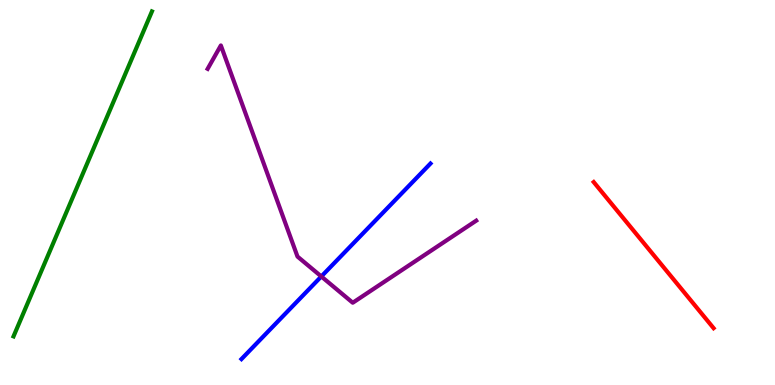[{'lines': ['blue', 'red'], 'intersections': []}, {'lines': ['green', 'red'], 'intersections': []}, {'lines': ['purple', 'red'], 'intersections': []}, {'lines': ['blue', 'green'], 'intersections': []}, {'lines': ['blue', 'purple'], 'intersections': [{'x': 4.15, 'y': 2.82}]}, {'lines': ['green', 'purple'], 'intersections': []}]